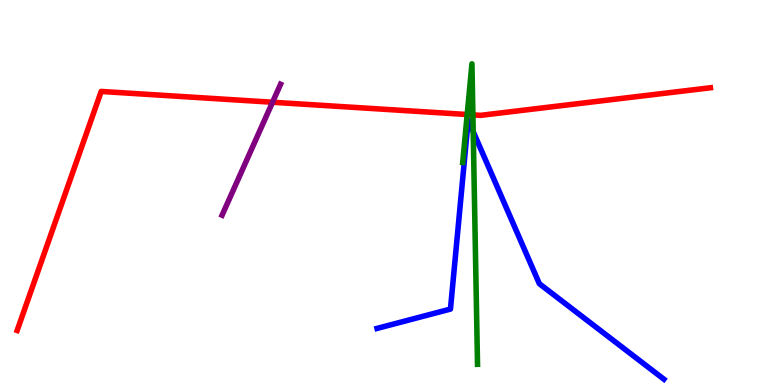[{'lines': ['blue', 'red'], 'intersections': []}, {'lines': ['green', 'red'], 'intersections': [{'x': 6.03, 'y': 7.03}, {'x': 6.1, 'y': 7.02}]}, {'lines': ['purple', 'red'], 'intersections': [{'x': 3.52, 'y': 7.34}]}, {'lines': ['blue', 'green'], 'intersections': [{'x': 6.11, 'y': 6.58}]}, {'lines': ['blue', 'purple'], 'intersections': []}, {'lines': ['green', 'purple'], 'intersections': []}]